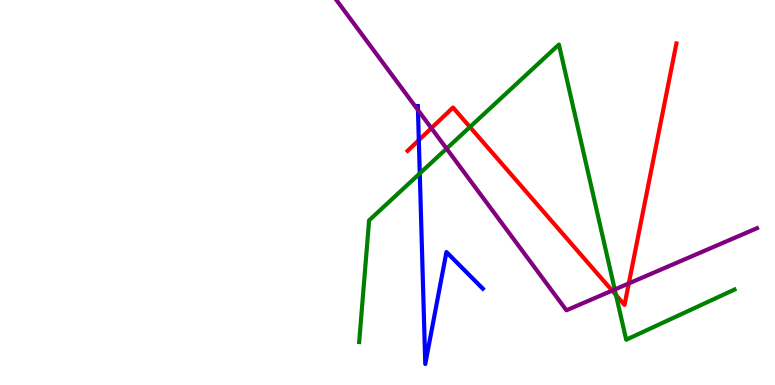[{'lines': ['blue', 'red'], 'intersections': [{'x': 5.4, 'y': 6.36}]}, {'lines': ['green', 'red'], 'intersections': [{'x': 6.06, 'y': 6.7}, {'x': 7.95, 'y': 2.33}]}, {'lines': ['purple', 'red'], 'intersections': [{'x': 5.57, 'y': 6.67}, {'x': 7.9, 'y': 2.45}, {'x': 8.11, 'y': 2.64}]}, {'lines': ['blue', 'green'], 'intersections': [{'x': 5.42, 'y': 5.5}]}, {'lines': ['blue', 'purple'], 'intersections': [{'x': 5.39, 'y': 7.14}]}, {'lines': ['green', 'purple'], 'intersections': [{'x': 5.76, 'y': 6.14}, {'x': 7.93, 'y': 2.48}]}]